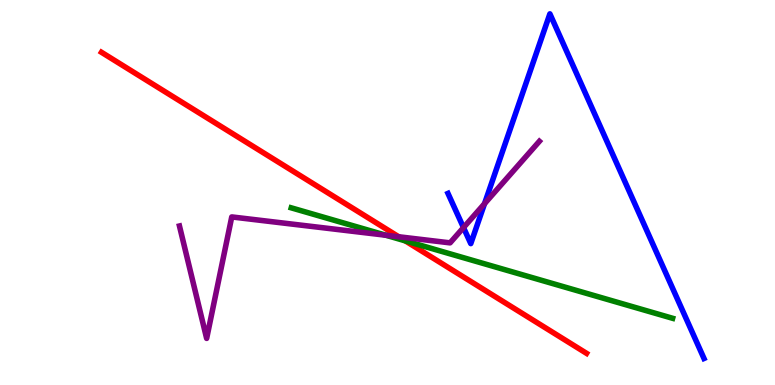[{'lines': ['blue', 'red'], 'intersections': []}, {'lines': ['green', 'red'], 'intersections': [{'x': 5.23, 'y': 3.74}]}, {'lines': ['purple', 'red'], 'intersections': [{'x': 5.14, 'y': 3.85}]}, {'lines': ['blue', 'green'], 'intersections': []}, {'lines': ['blue', 'purple'], 'intersections': [{'x': 5.98, 'y': 4.09}, {'x': 6.25, 'y': 4.71}]}, {'lines': ['green', 'purple'], 'intersections': [{'x': 4.98, 'y': 3.89}]}]